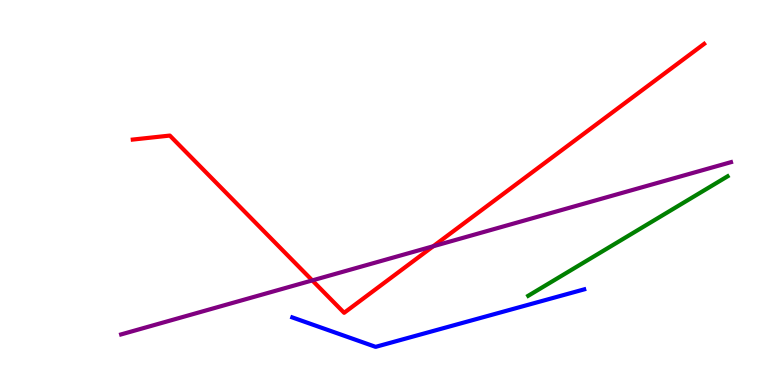[{'lines': ['blue', 'red'], 'intersections': []}, {'lines': ['green', 'red'], 'intersections': []}, {'lines': ['purple', 'red'], 'intersections': [{'x': 4.03, 'y': 2.72}, {'x': 5.59, 'y': 3.6}]}, {'lines': ['blue', 'green'], 'intersections': []}, {'lines': ['blue', 'purple'], 'intersections': []}, {'lines': ['green', 'purple'], 'intersections': []}]